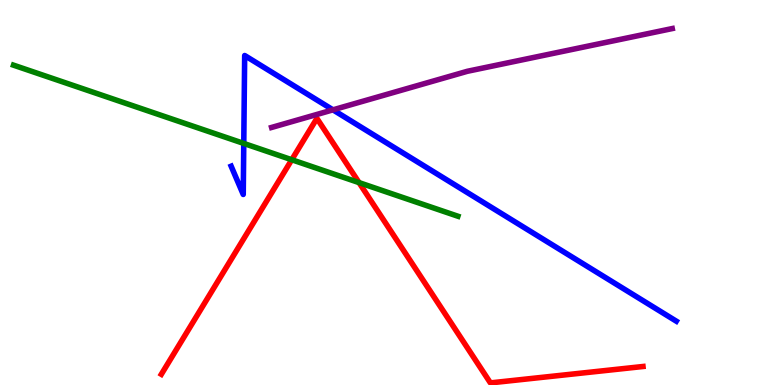[{'lines': ['blue', 'red'], 'intersections': []}, {'lines': ['green', 'red'], 'intersections': [{'x': 3.76, 'y': 5.85}, {'x': 4.63, 'y': 5.26}]}, {'lines': ['purple', 'red'], 'intersections': []}, {'lines': ['blue', 'green'], 'intersections': [{'x': 3.15, 'y': 6.27}]}, {'lines': ['blue', 'purple'], 'intersections': [{'x': 4.3, 'y': 7.15}]}, {'lines': ['green', 'purple'], 'intersections': []}]